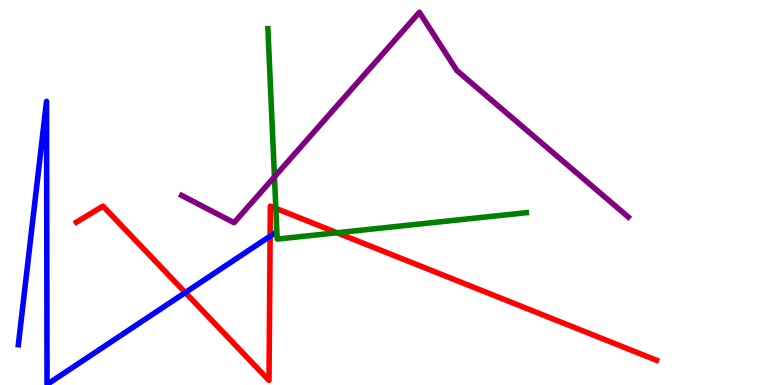[{'lines': ['blue', 'red'], 'intersections': [{'x': 2.39, 'y': 2.4}, {'x': 3.49, 'y': 3.87}]}, {'lines': ['green', 'red'], 'intersections': [{'x': 3.56, 'y': 4.59}, {'x': 4.35, 'y': 3.95}]}, {'lines': ['purple', 'red'], 'intersections': []}, {'lines': ['blue', 'green'], 'intersections': []}, {'lines': ['blue', 'purple'], 'intersections': []}, {'lines': ['green', 'purple'], 'intersections': [{'x': 3.54, 'y': 5.41}]}]